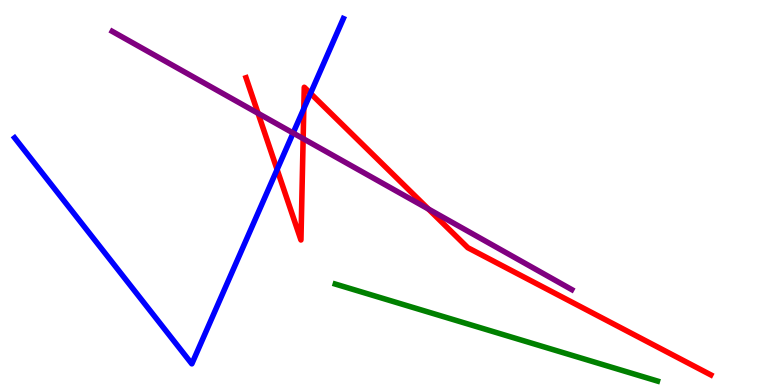[{'lines': ['blue', 'red'], 'intersections': [{'x': 3.58, 'y': 5.6}, {'x': 3.92, 'y': 7.18}, {'x': 4.01, 'y': 7.57}]}, {'lines': ['green', 'red'], 'intersections': []}, {'lines': ['purple', 'red'], 'intersections': [{'x': 3.33, 'y': 7.06}, {'x': 3.91, 'y': 6.4}, {'x': 5.53, 'y': 4.57}]}, {'lines': ['blue', 'green'], 'intersections': []}, {'lines': ['blue', 'purple'], 'intersections': [{'x': 3.78, 'y': 6.54}]}, {'lines': ['green', 'purple'], 'intersections': []}]